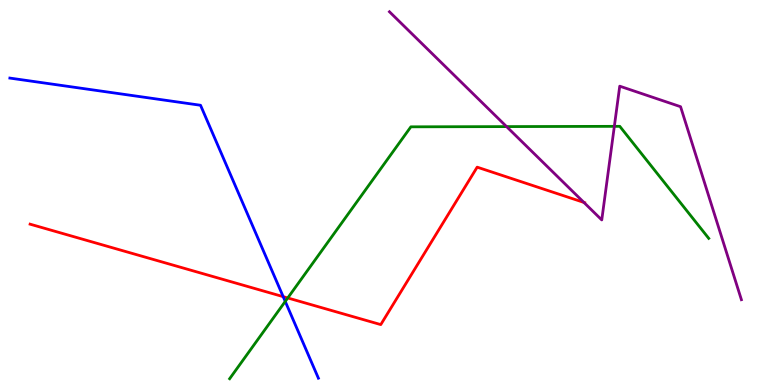[{'lines': ['blue', 'red'], 'intersections': [{'x': 3.65, 'y': 2.29}]}, {'lines': ['green', 'red'], 'intersections': [{'x': 3.71, 'y': 2.26}]}, {'lines': ['purple', 'red'], 'intersections': [{'x': 7.53, 'y': 4.74}]}, {'lines': ['blue', 'green'], 'intersections': [{'x': 3.68, 'y': 2.17}]}, {'lines': ['blue', 'purple'], 'intersections': []}, {'lines': ['green', 'purple'], 'intersections': [{'x': 6.54, 'y': 6.71}, {'x': 7.93, 'y': 6.72}]}]